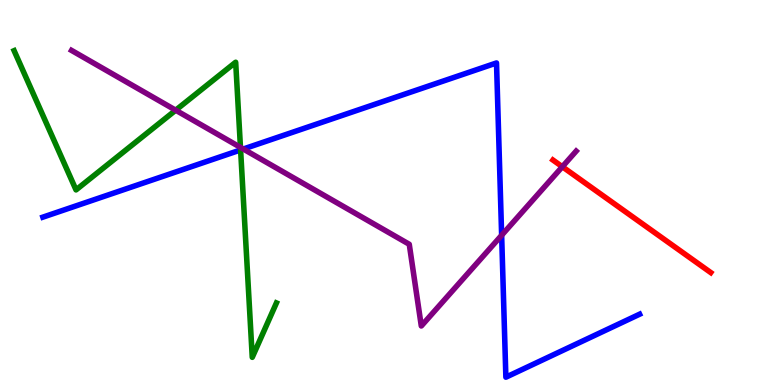[{'lines': ['blue', 'red'], 'intersections': []}, {'lines': ['green', 'red'], 'intersections': []}, {'lines': ['purple', 'red'], 'intersections': [{'x': 7.26, 'y': 5.67}]}, {'lines': ['blue', 'green'], 'intersections': [{'x': 3.1, 'y': 6.11}]}, {'lines': ['blue', 'purple'], 'intersections': [{'x': 3.14, 'y': 6.13}, {'x': 6.47, 'y': 3.89}]}, {'lines': ['green', 'purple'], 'intersections': [{'x': 2.27, 'y': 7.14}, {'x': 3.1, 'y': 6.17}]}]